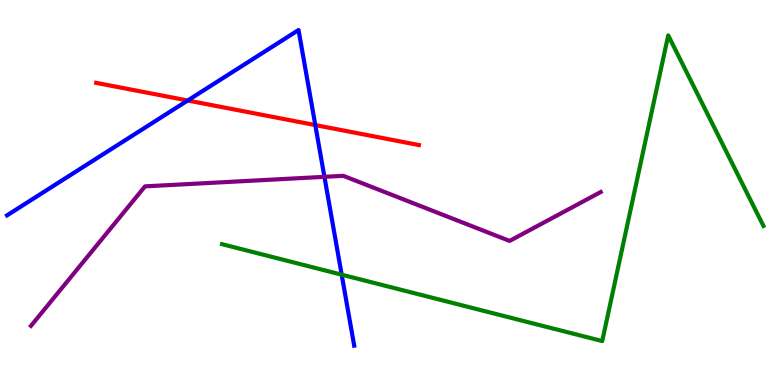[{'lines': ['blue', 'red'], 'intersections': [{'x': 2.42, 'y': 7.39}, {'x': 4.07, 'y': 6.75}]}, {'lines': ['green', 'red'], 'intersections': []}, {'lines': ['purple', 'red'], 'intersections': []}, {'lines': ['blue', 'green'], 'intersections': [{'x': 4.41, 'y': 2.87}]}, {'lines': ['blue', 'purple'], 'intersections': [{'x': 4.19, 'y': 5.41}]}, {'lines': ['green', 'purple'], 'intersections': []}]